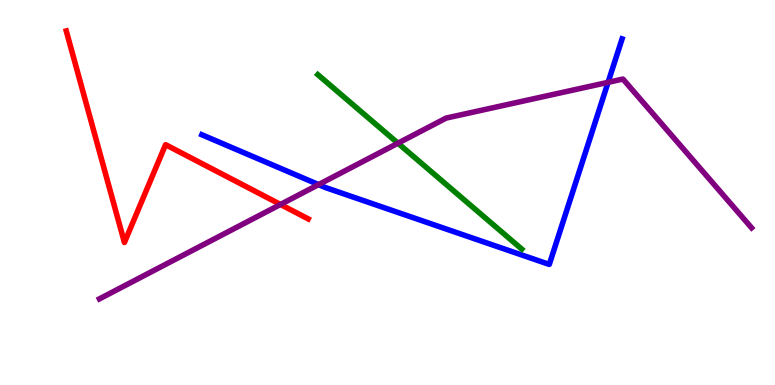[{'lines': ['blue', 'red'], 'intersections': []}, {'lines': ['green', 'red'], 'intersections': []}, {'lines': ['purple', 'red'], 'intersections': [{'x': 3.62, 'y': 4.69}]}, {'lines': ['blue', 'green'], 'intersections': []}, {'lines': ['blue', 'purple'], 'intersections': [{'x': 4.11, 'y': 5.21}, {'x': 7.85, 'y': 7.86}]}, {'lines': ['green', 'purple'], 'intersections': [{'x': 5.13, 'y': 6.28}]}]